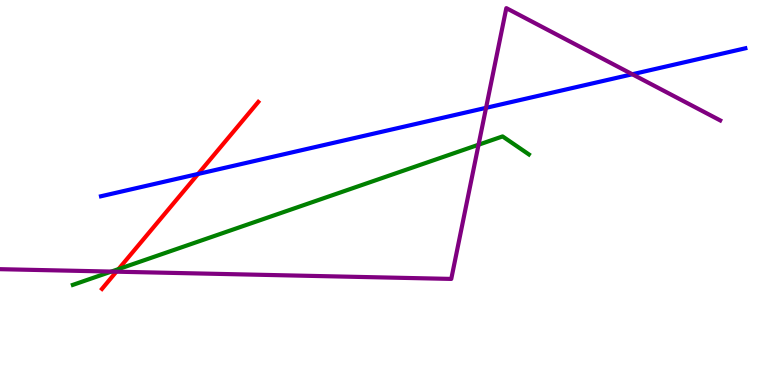[{'lines': ['blue', 'red'], 'intersections': [{'x': 2.56, 'y': 5.48}]}, {'lines': ['green', 'red'], 'intersections': [{'x': 1.53, 'y': 3.01}]}, {'lines': ['purple', 'red'], 'intersections': [{'x': 1.5, 'y': 2.94}]}, {'lines': ['blue', 'green'], 'intersections': []}, {'lines': ['blue', 'purple'], 'intersections': [{'x': 6.27, 'y': 7.2}, {'x': 8.16, 'y': 8.07}]}, {'lines': ['green', 'purple'], 'intersections': [{'x': 1.44, 'y': 2.95}, {'x': 6.17, 'y': 6.24}]}]